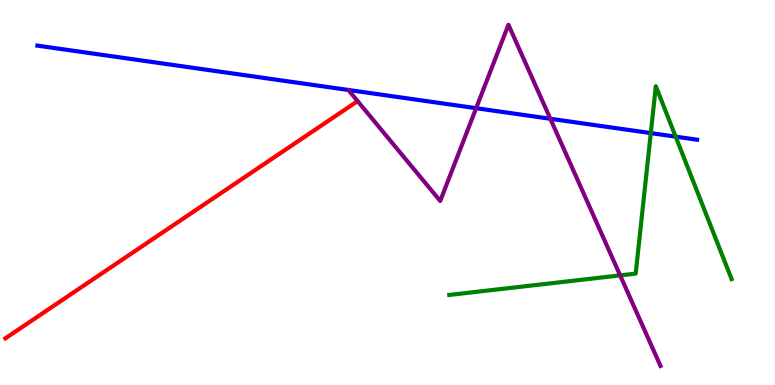[{'lines': ['blue', 'red'], 'intersections': []}, {'lines': ['green', 'red'], 'intersections': []}, {'lines': ['purple', 'red'], 'intersections': []}, {'lines': ['blue', 'green'], 'intersections': [{'x': 8.4, 'y': 6.54}, {'x': 8.72, 'y': 6.45}]}, {'lines': ['blue', 'purple'], 'intersections': [{'x': 6.14, 'y': 7.19}, {'x': 7.1, 'y': 6.92}]}, {'lines': ['green', 'purple'], 'intersections': [{'x': 8.0, 'y': 2.85}]}]